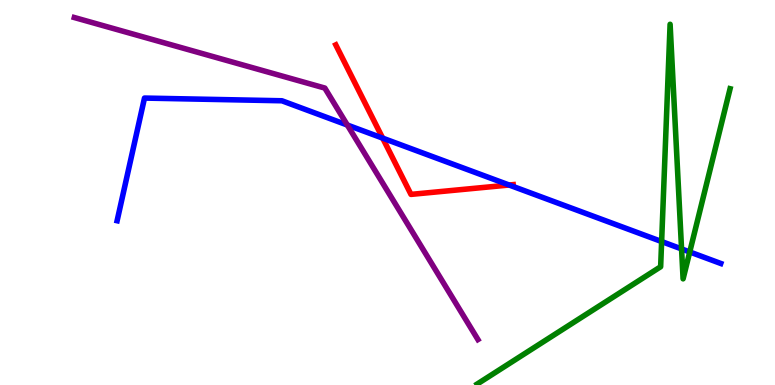[{'lines': ['blue', 'red'], 'intersections': [{'x': 4.94, 'y': 6.41}, {'x': 6.57, 'y': 5.19}]}, {'lines': ['green', 'red'], 'intersections': []}, {'lines': ['purple', 'red'], 'intersections': []}, {'lines': ['blue', 'green'], 'intersections': [{'x': 8.54, 'y': 3.73}, {'x': 8.79, 'y': 3.53}, {'x': 8.9, 'y': 3.46}]}, {'lines': ['blue', 'purple'], 'intersections': [{'x': 4.48, 'y': 6.75}]}, {'lines': ['green', 'purple'], 'intersections': []}]